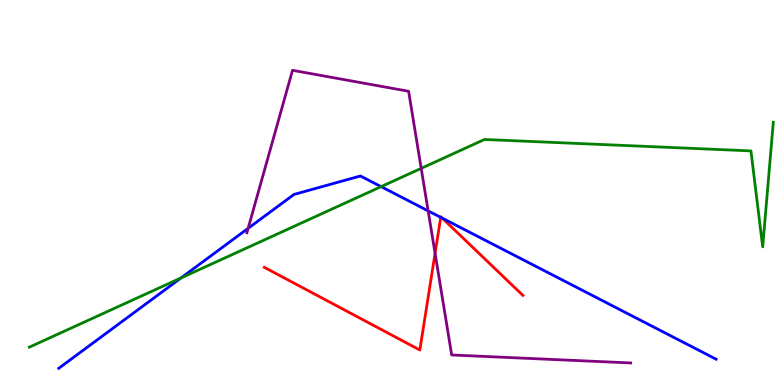[{'lines': ['blue', 'red'], 'intersections': [{'x': 5.69, 'y': 4.35}, {'x': 5.71, 'y': 4.33}]}, {'lines': ['green', 'red'], 'intersections': []}, {'lines': ['purple', 'red'], 'intersections': [{'x': 5.61, 'y': 3.42}]}, {'lines': ['blue', 'green'], 'intersections': [{'x': 2.34, 'y': 2.78}, {'x': 4.92, 'y': 5.15}]}, {'lines': ['blue', 'purple'], 'intersections': [{'x': 3.2, 'y': 4.07}, {'x': 5.52, 'y': 4.52}]}, {'lines': ['green', 'purple'], 'intersections': [{'x': 5.43, 'y': 5.63}]}]